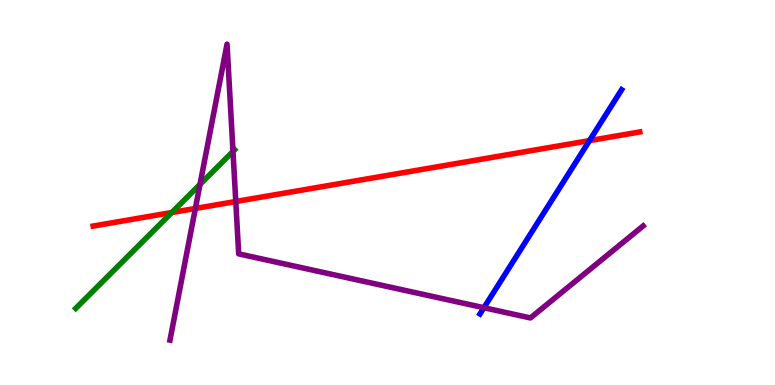[{'lines': ['blue', 'red'], 'intersections': [{'x': 7.61, 'y': 6.35}]}, {'lines': ['green', 'red'], 'intersections': [{'x': 2.22, 'y': 4.48}]}, {'lines': ['purple', 'red'], 'intersections': [{'x': 2.52, 'y': 4.59}, {'x': 3.04, 'y': 4.77}]}, {'lines': ['blue', 'green'], 'intersections': []}, {'lines': ['blue', 'purple'], 'intersections': [{'x': 6.24, 'y': 2.01}]}, {'lines': ['green', 'purple'], 'intersections': [{'x': 2.58, 'y': 5.21}, {'x': 3.01, 'y': 6.07}]}]